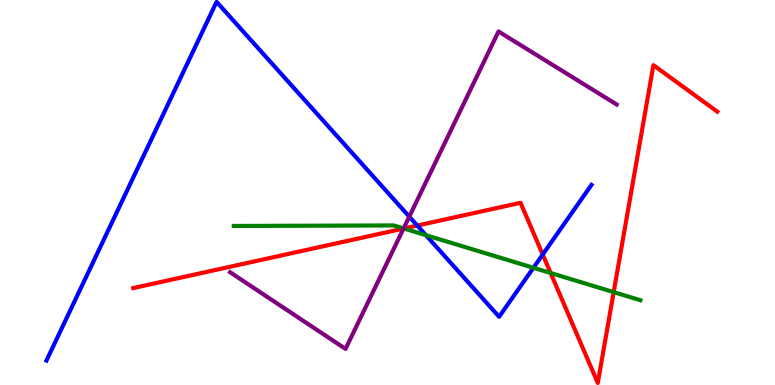[{'lines': ['blue', 'red'], 'intersections': [{'x': 5.38, 'y': 4.14}, {'x': 7.0, 'y': 3.39}]}, {'lines': ['green', 'red'], 'intersections': [{'x': 5.21, 'y': 4.07}, {'x': 7.1, 'y': 2.91}, {'x': 7.92, 'y': 2.41}]}, {'lines': ['purple', 'red'], 'intersections': [{'x': 5.21, 'y': 4.06}]}, {'lines': ['blue', 'green'], 'intersections': [{'x': 5.5, 'y': 3.89}, {'x': 6.88, 'y': 3.04}]}, {'lines': ['blue', 'purple'], 'intersections': [{'x': 5.28, 'y': 4.37}]}, {'lines': ['green', 'purple'], 'intersections': [{'x': 5.21, 'y': 4.07}]}]